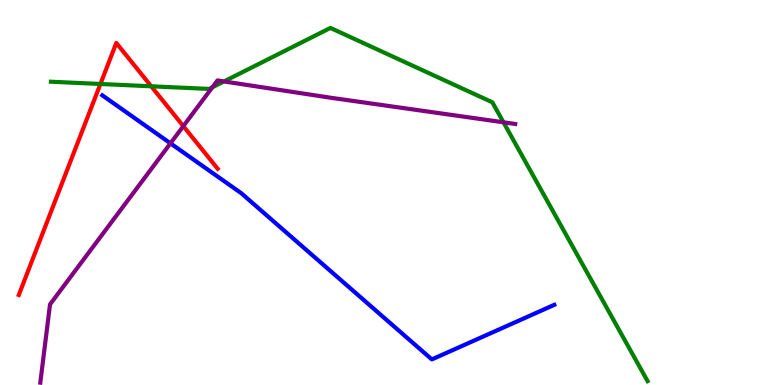[{'lines': ['blue', 'red'], 'intersections': []}, {'lines': ['green', 'red'], 'intersections': [{'x': 1.3, 'y': 7.82}, {'x': 1.95, 'y': 7.76}]}, {'lines': ['purple', 'red'], 'intersections': [{'x': 2.37, 'y': 6.72}]}, {'lines': ['blue', 'green'], 'intersections': []}, {'lines': ['blue', 'purple'], 'intersections': [{'x': 2.2, 'y': 6.28}]}, {'lines': ['green', 'purple'], 'intersections': [{'x': 2.74, 'y': 7.73}, {'x': 2.89, 'y': 7.88}, {'x': 6.5, 'y': 6.82}]}]